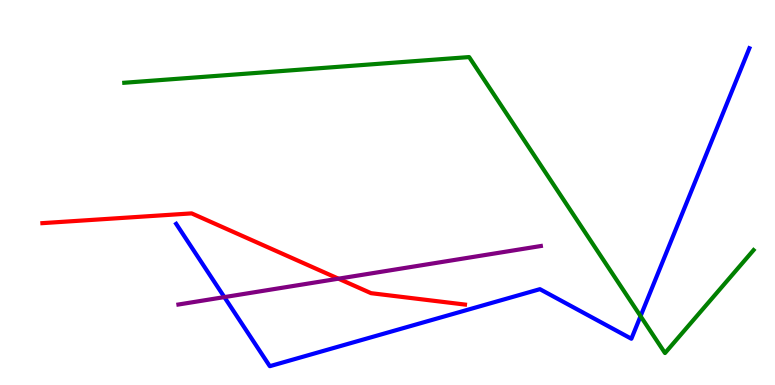[{'lines': ['blue', 'red'], 'intersections': []}, {'lines': ['green', 'red'], 'intersections': []}, {'lines': ['purple', 'red'], 'intersections': [{'x': 4.37, 'y': 2.76}]}, {'lines': ['blue', 'green'], 'intersections': [{'x': 8.27, 'y': 1.79}]}, {'lines': ['blue', 'purple'], 'intersections': [{'x': 2.89, 'y': 2.28}]}, {'lines': ['green', 'purple'], 'intersections': []}]